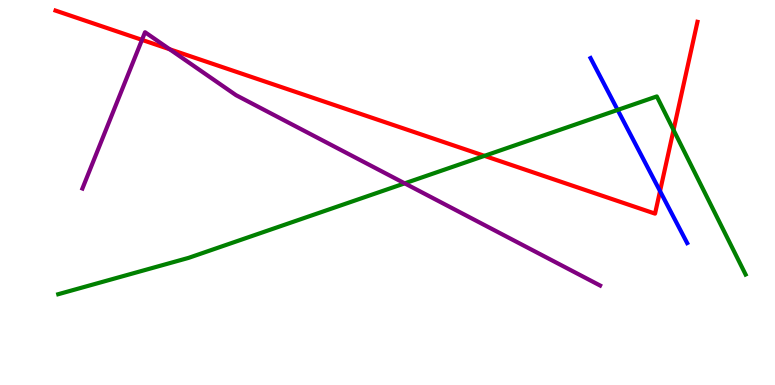[{'lines': ['blue', 'red'], 'intersections': [{'x': 8.52, 'y': 5.04}]}, {'lines': ['green', 'red'], 'intersections': [{'x': 6.25, 'y': 5.95}, {'x': 8.69, 'y': 6.62}]}, {'lines': ['purple', 'red'], 'intersections': [{'x': 1.83, 'y': 8.96}, {'x': 2.19, 'y': 8.72}]}, {'lines': ['blue', 'green'], 'intersections': [{'x': 7.97, 'y': 7.14}]}, {'lines': ['blue', 'purple'], 'intersections': []}, {'lines': ['green', 'purple'], 'intersections': [{'x': 5.22, 'y': 5.24}]}]